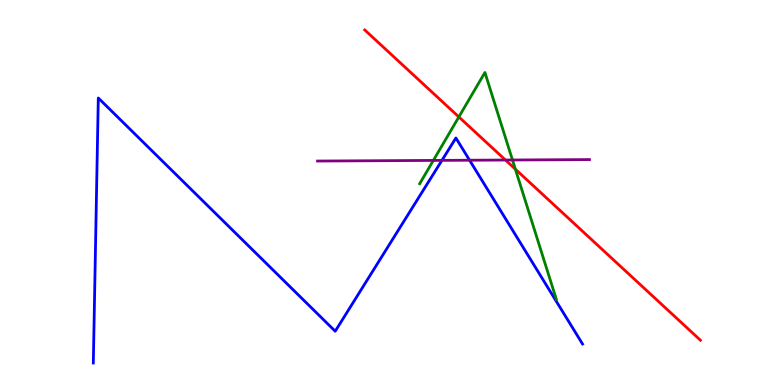[{'lines': ['blue', 'red'], 'intersections': []}, {'lines': ['green', 'red'], 'intersections': [{'x': 5.92, 'y': 6.96}, {'x': 6.65, 'y': 5.61}]}, {'lines': ['purple', 'red'], 'intersections': [{'x': 6.52, 'y': 5.84}]}, {'lines': ['blue', 'green'], 'intersections': []}, {'lines': ['blue', 'purple'], 'intersections': [{'x': 5.7, 'y': 5.83}, {'x': 6.06, 'y': 5.84}]}, {'lines': ['green', 'purple'], 'intersections': [{'x': 5.59, 'y': 5.83}, {'x': 6.61, 'y': 5.84}]}]